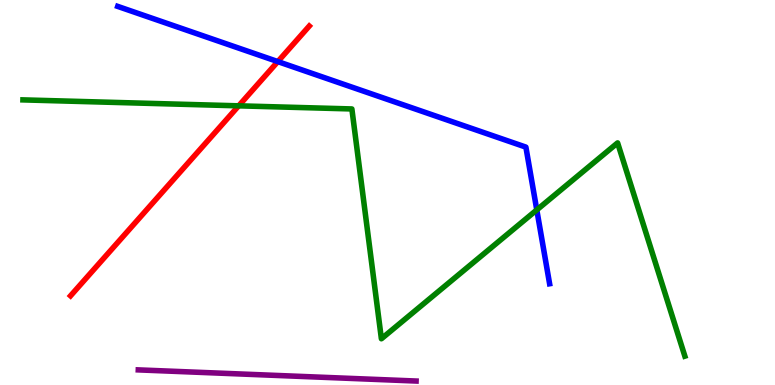[{'lines': ['blue', 'red'], 'intersections': [{'x': 3.58, 'y': 8.4}]}, {'lines': ['green', 'red'], 'intersections': [{'x': 3.08, 'y': 7.25}]}, {'lines': ['purple', 'red'], 'intersections': []}, {'lines': ['blue', 'green'], 'intersections': [{'x': 6.93, 'y': 4.55}]}, {'lines': ['blue', 'purple'], 'intersections': []}, {'lines': ['green', 'purple'], 'intersections': []}]